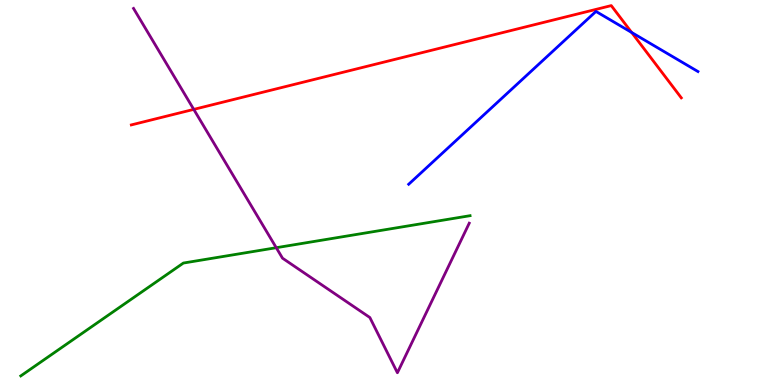[{'lines': ['blue', 'red'], 'intersections': [{'x': 8.15, 'y': 9.16}]}, {'lines': ['green', 'red'], 'intersections': []}, {'lines': ['purple', 'red'], 'intersections': [{'x': 2.5, 'y': 7.16}]}, {'lines': ['blue', 'green'], 'intersections': []}, {'lines': ['blue', 'purple'], 'intersections': []}, {'lines': ['green', 'purple'], 'intersections': [{'x': 3.56, 'y': 3.57}]}]